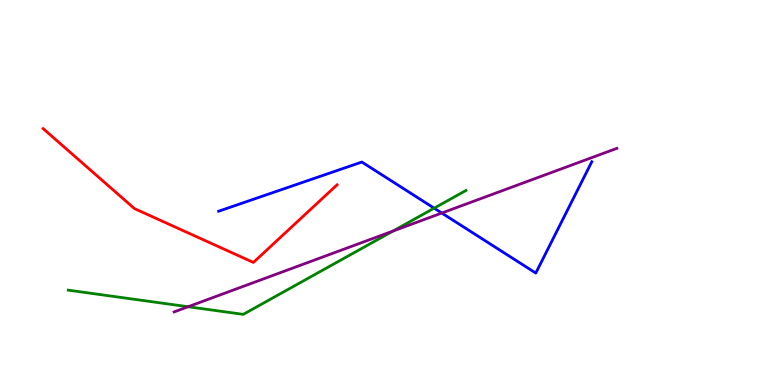[{'lines': ['blue', 'red'], 'intersections': []}, {'lines': ['green', 'red'], 'intersections': []}, {'lines': ['purple', 'red'], 'intersections': []}, {'lines': ['blue', 'green'], 'intersections': [{'x': 5.6, 'y': 4.59}]}, {'lines': ['blue', 'purple'], 'intersections': [{'x': 5.7, 'y': 4.47}]}, {'lines': ['green', 'purple'], 'intersections': [{'x': 2.43, 'y': 2.03}, {'x': 5.07, 'y': 4.0}]}]